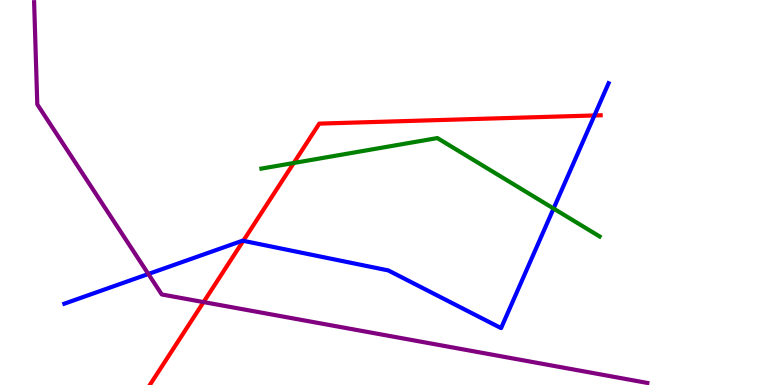[{'lines': ['blue', 'red'], 'intersections': [{'x': 3.14, 'y': 3.74}, {'x': 7.67, 'y': 7.0}]}, {'lines': ['green', 'red'], 'intersections': [{'x': 3.79, 'y': 5.77}]}, {'lines': ['purple', 'red'], 'intersections': [{'x': 2.63, 'y': 2.15}]}, {'lines': ['blue', 'green'], 'intersections': [{'x': 7.14, 'y': 4.58}]}, {'lines': ['blue', 'purple'], 'intersections': [{'x': 1.91, 'y': 2.88}]}, {'lines': ['green', 'purple'], 'intersections': []}]